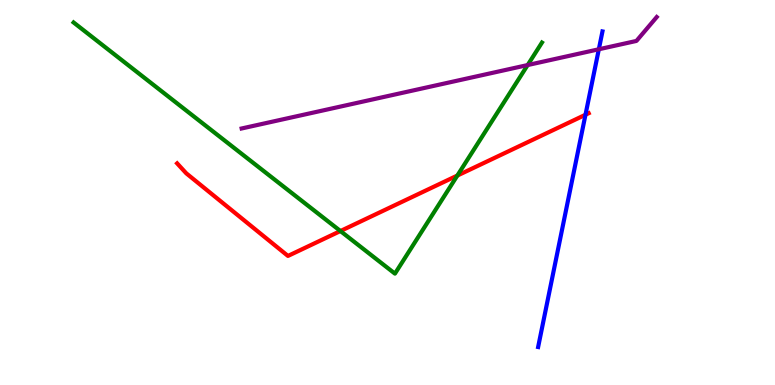[{'lines': ['blue', 'red'], 'intersections': [{'x': 7.55, 'y': 7.02}]}, {'lines': ['green', 'red'], 'intersections': [{'x': 4.39, 'y': 4.0}, {'x': 5.9, 'y': 5.44}]}, {'lines': ['purple', 'red'], 'intersections': []}, {'lines': ['blue', 'green'], 'intersections': []}, {'lines': ['blue', 'purple'], 'intersections': [{'x': 7.73, 'y': 8.72}]}, {'lines': ['green', 'purple'], 'intersections': [{'x': 6.81, 'y': 8.31}]}]